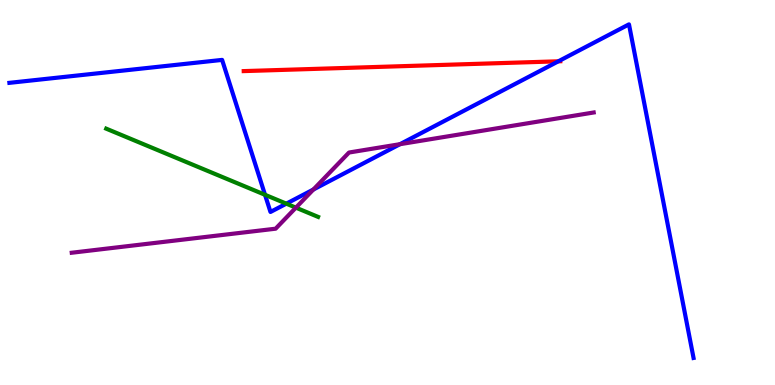[{'lines': ['blue', 'red'], 'intersections': [{'x': 7.2, 'y': 8.41}]}, {'lines': ['green', 'red'], 'intersections': []}, {'lines': ['purple', 'red'], 'intersections': []}, {'lines': ['blue', 'green'], 'intersections': [{'x': 3.42, 'y': 4.94}, {'x': 3.69, 'y': 4.71}]}, {'lines': ['blue', 'purple'], 'intersections': [{'x': 4.04, 'y': 5.08}, {'x': 5.16, 'y': 6.25}]}, {'lines': ['green', 'purple'], 'intersections': [{'x': 3.82, 'y': 4.61}]}]